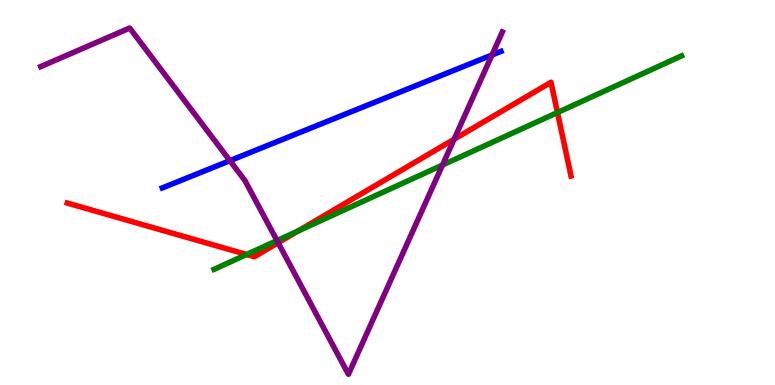[{'lines': ['blue', 'red'], 'intersections': []}, {'lines': ['green', 'red'], 'intersections': [{'x': 3.18, 'y': 3.39}, {'x': 3.85, 'y': 4.0}, {'x': 7.19, 'y': 7.08}]}, {'lines': ['purple', 'red'], 'intersections': [{'x': 3.59, 'y': 3.7}, {'x': 5.86, 'y': 6.38}]}, {'lines': ['blue', 'green'], 'intersections': []}, {'lines': ['blue', 'purple'], 'intersections': [{'x': 2.97, 'y': 5.83}, {'x': 6.35, 'y': 8.57}]}, {'lines': ['green', 'purple'], 'intersections': [{'x': 3.57, 'y': 3.75}, {'x': 5.71, 'y': 5.71}]}]